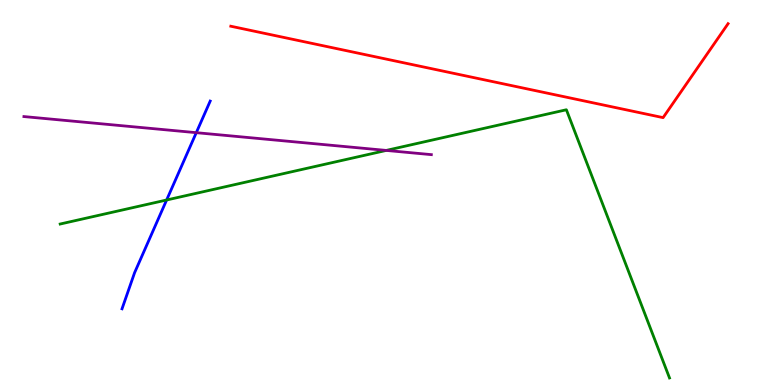[{'lines': ['blue', 'red'], 'intersections': []}, {'lines': ['green', 'red'], 'intersections': []}, {'lines': ['purple', 'red'], 'intersections': []}, {'lines': ['blue', 'green'], 'intersections': [{'x': 2.15, 'y': 4.81}]}, {'lines': ['blue', 'purple'], 'intersections': [{'x': 2.53, 'y': 6.55}]}, {'lines': ['green', 'purple'], 'intersections': [{'x': 4.98, 'y': 6.09}]}]